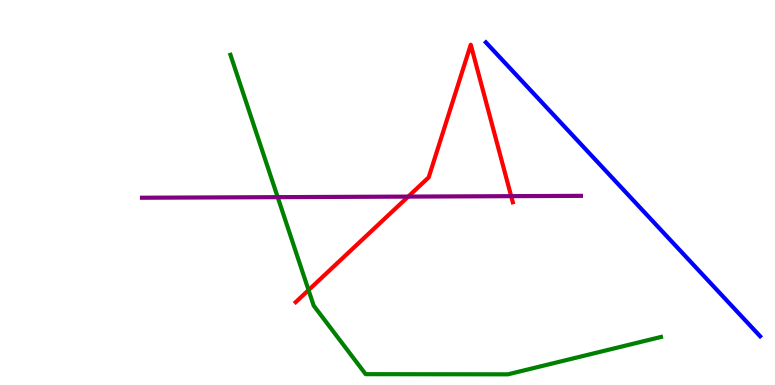[{'lines': ['blue', 'red'], 'intersections': []}, {'lines': ['green', 'red'], 'intersections': [{'x': 3.98, 'y': 2.46}]}, {'lines': ['purple', 'red'], 'intersections': [{'x': 5.27, 'y': 4.89}, {'x': 6.6, 'y': 4.91}]}, {'lines': ['blue', 'green'], 'intersections': []}, {'lines': ['blue', 'purple'], 'intersections': []}, {'lines': ['green', 'purple'], 'intersections': [{'x': 3.58, 'y': 4.88}]}]